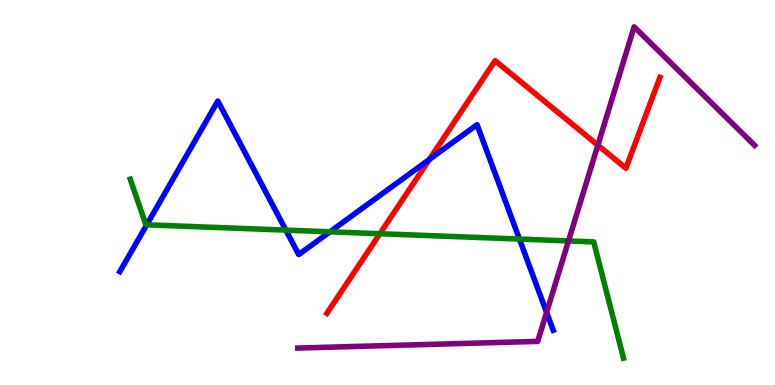[{'lines': ['blue', 'red'], 'intersections': [{'x': 5.54, 'y': 5.86}]}, {'lines': ['green', 'red'], 'intersections': [{'x': 4.9, 'y': 3.93}]}, {'lines': ['purple', 'red'], 'intersections': [{'x': 7.71, 'y': 6.23}]}, {'lines': ['blue', 'green'], 'intersections': [{'x': 1.89, 'y': 4.16}, {'x': 3.69, 'y': 4.02}, {'x': 4.26, 'y': 3.98}, {'x': 6.7, 'y': 3.79}]}, {'lines': ['blue', 'purple'], 'intersections': [{'x': 7.05, 'y': 1.89}]}, {'lines': ['green', 'purple'], 'intersections': [{'x': 7.34, 'y': 3.74}]}]